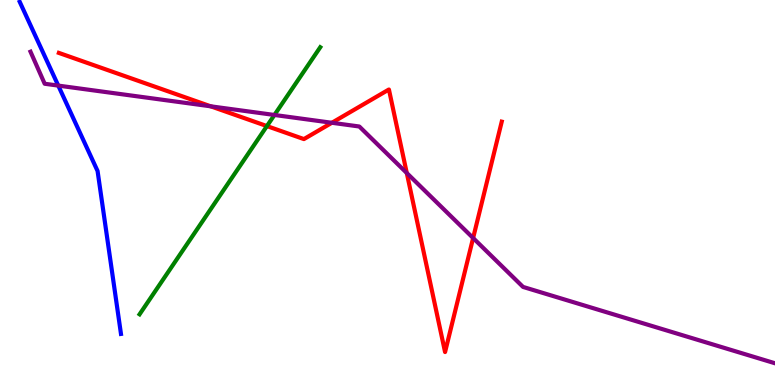[{'lines': ['blue', 'red'], 'intersections': []}, {'lines': ['green', 'red'], 'intersections': [{'x': 3.44, 'y': 6.73}]}, {'lines': ['purple', 'red'], 'intersections': [{'x': 2.72, 'y': 7.24}, {'x': 4.28, 'y': 6.81}, {'x': 5.25, 'y': 5.51}, {'x': 6.1, 'y': 3.82}]}, {'lines': ['blue', 'green'], 'intersections': []}, {'lines': ['blue', 'purple'], 'intersections': [{'x': 0.752, 'y': 7.78}]}, {'lines': ['green', 'purple'], 'intersections': [{'x': 3.54, 'y': 7.01}]}]